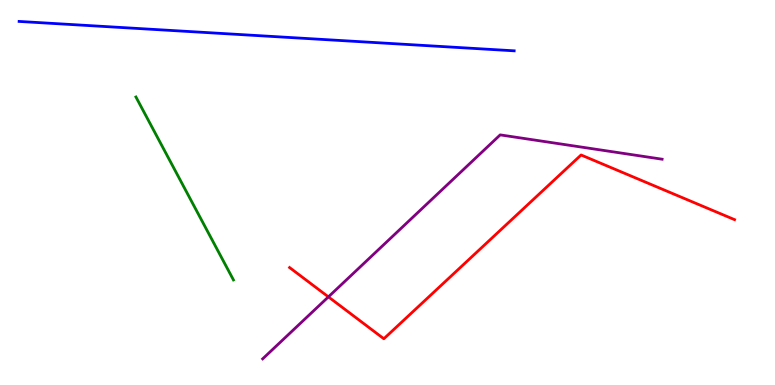[{'lines': ['blue', 'red'], 'intersections': []}, {'lines': ['green', 'red'], 'intersections': []}, {'lines': ['purple', 'red'], 'intersections': [{'x': 4.24, 'y': 2.29}]}, {'lines': ['blue', 'green'], 'intersections': []}, {'lines': ['blue', 'purple'], 'intersections': []}, {'lines': ['green', 'purple'], 'intersections': []}]